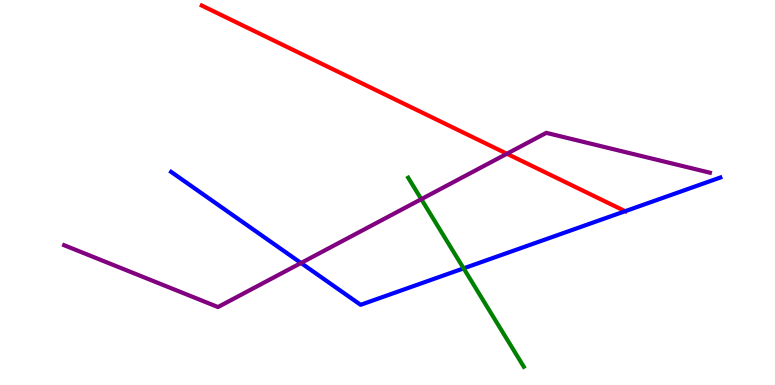[{'lines': ['blue', 'red'], 'intersections': [{'x': 8.07, 'y': 4.51}]}, {'lines': ['green', 'red'], 'intersections': []}, {'lines': ['purple', 'red'], 'intersections': [{'x': 6.54, 'y': 6.01}]}, {'lines': ['blue', 'green'], 'intersections': [{'x': 5.98, 'y': 3.03}]}, {'lines': ['blue', 'purple'], 'intersections': [{'x': 3.88, 'y': 3.17}]}, {'lines': ['green', 'purple'], 'intersections': [{'x': 5.44, 'y': 4.83}]}]